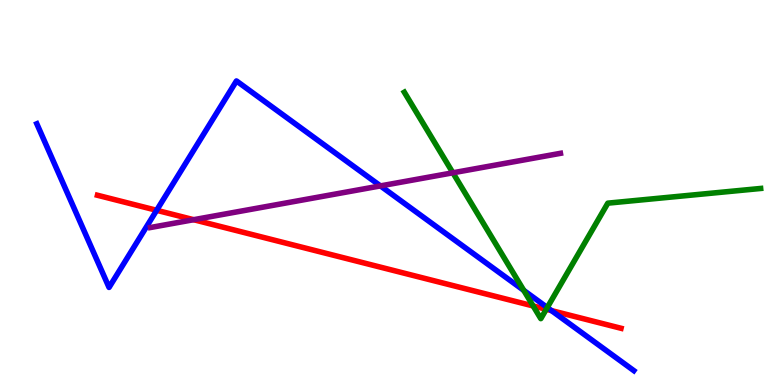[{'lines': ['blue', 'red'], 'intersections': [{'x': 2.02, 'y': 4.54}, {'x': 7.12, 'y': 1.93}]}, {'lines': ['green', 'red'], 'intersections': [{'x': 6.88, 'y': 2.05}, {'x': 7.05, 'y': 1.97}]}, {'lines': ['purple', 'red'], 'intersections': [{'x': 2.5, 'y': 4.29}]}, {'lines': ['blue', 'green'], 'intersections': [{'x': 6.76, 'y': 2.46}, {'x': 7.06, 'y': 2.01}]}, {'lines': ['blue', 'purple'], 'intersections': [{'x': 4.91, 'y': 5.17}]}, {'lines': ['green', 'purple'], 'intersections': [{'x': 5.84, 'y': 5.51}]}]